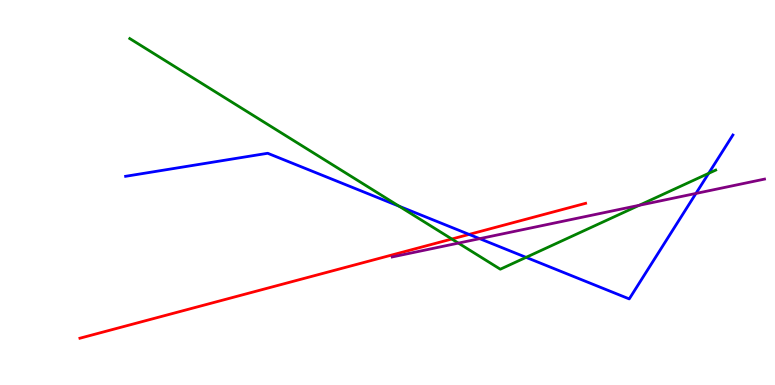[{'lines': ['blue', 'red'], 'intersections': [{'x': 6.05, 'y': 3.91}]}, {'lines': ['green', 'red'], 'intersections': [{'x': 5.83, 'y': 3.79}]}, {'lines': ['purple', 'red'], 'intersections': []}, {'lines': ['blue', 'green'], 'intersections': [{'x': 5.15, 'y': 4.64}, {'x': 6.79, 'y': 3.32}, {'x': 9.14, 'y': 5.5}]}, {'lines': ['blue', 'purple'], 'intersections': [{'x': 6.19, 'y': 3.8}, {'x': 8.98, 'y': 4.98}]}, {'lines': ['green', 'purple'], 'intersections': [{'x': 5.91, 'y': 3.69}, {'x': 8.25, 'y': 4.67}]}]